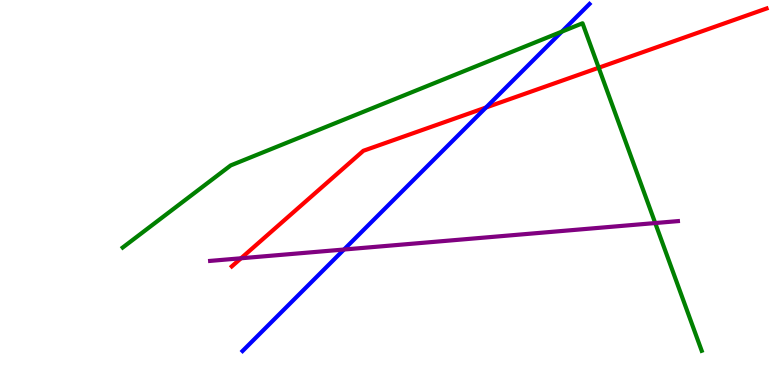[{'lines': ['blue', 'red'], 'intersections': [{'x': 6.27, 'y': 7.21}]}, {'lines': ['green', 'red'], 'intersections': [{'x': 7.73, 'y': 8.24}]}, {'lines': ['purple', 'red'], 'intersections': [{'x': 3.11, 'y': 3.29}]}, {'lines': ['blue', 'green'], 'intersections': [{'x': 7.25, 'y': 9.18}]}, {'lines': ['blue', 'purple'], 'intersections': [{'x': 4.44, 'y': 3.52}]}, {'lines': ['green', 'purple'], 'intersections': [{'x': 8.45, 'y': 4.21}]}]